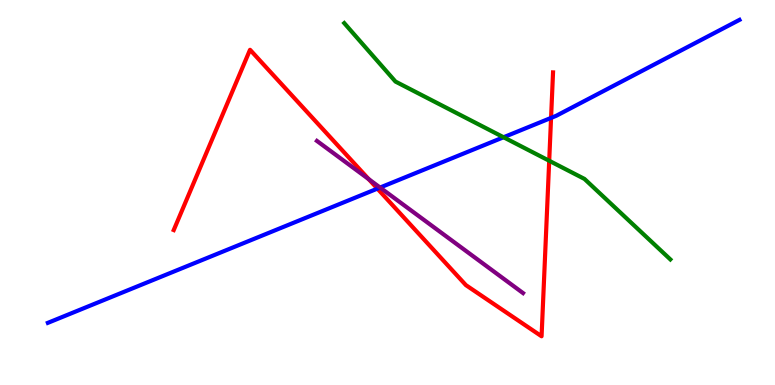[{'lines': ['blue', 'red'], 'intersections': [{'x': 4.87, 'y': 5.1}, {'x': 7.11, 'y': 6.94}]}, {'lines': ['green', 'red'], 'intersections': [{'x': 7.09, 'y': 5.82}]}, {'lines': ['purple', 'red'], 'intersections': [{'x': 4.76, 'y': 5.35}]}, {'lines': ['blue', 'green'], 'intersections': [{'x': 6.5, 'y': 6.44}]}, {'lines': ['blue', 'purple'], 'intersections': [{'x': 4.9, 'y': 5.13}]}, {'lines': ['green', 'purple'], 'intersections': []}]